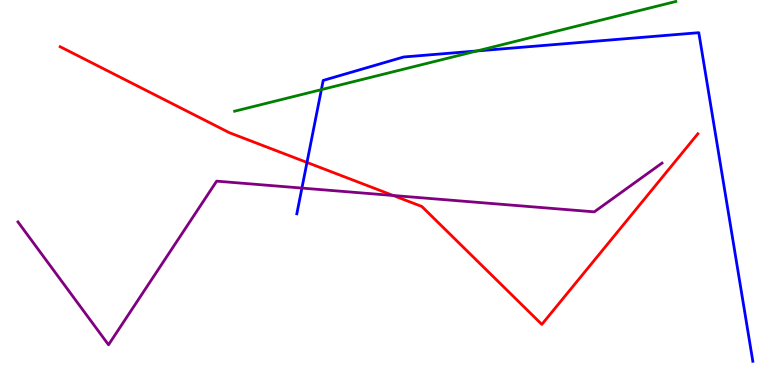[{'lines': ['blue', 'red'], 'intersections': [{'x': 3.96, 'y': 5.78}]}, {'lines': ['green', 'red'], 'intersections': []}, {'lines': ['purple', 'red'], 'intersections': [{'x': 5.07, 'y': 4.92}]}, {'lines': ['blue', 'green'], 'intersections': [{'x': 4.15, 'y': 7.67}, {'x': 6.15, 'y': 8.68}]}, {'lines': ['blue', 'purple'], 'intersections': [{'x': 3.9, 'y': 5.11}]}, {'lines': ['green', 'purple'], 'intersections': []}]